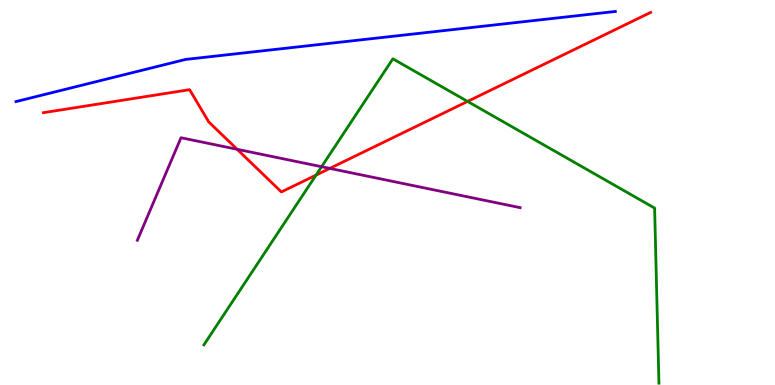[{'lines': ['blue', 'red'], 'intersections': []}, {'lines': ['green', 'red'], 'intersections': [{'x': 4.08, 'y': 5.45}, {'x': 6.03, 'y': 7.37}]}, {'lines': ['purple', 'red'], 'intersections': [{'x': 3.06, 'y': 6.12}, {'x': 4.26, 'y': 5.63}]}, {'lines': ['blue', 'green'], 'intersections': []}, {'lines': ['blue', 'purple'], 'intersections': []}, {'lines': ['green', 'purple'], 'intersections': [{'x': 4.15, 'y': 5.67}]}]